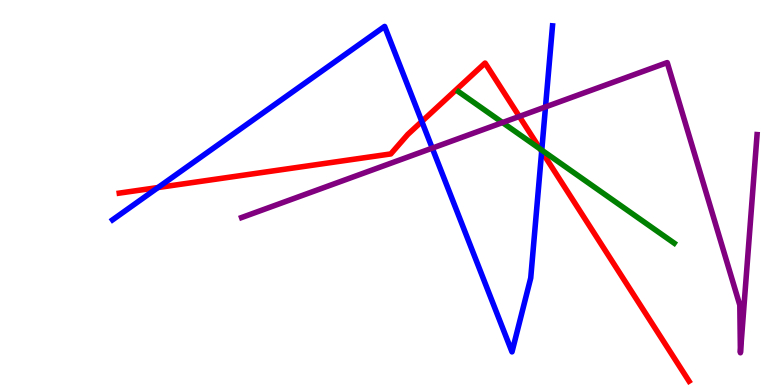[{'lines': ['blue', 'red'], 'intersections': [{'x': 2.04, 'y': 5.13}, {'x': 5.44, 'y': 6.85}, {'x': 6.99, 'y': 6.07}]}, {'lines': ['green', 'red'], 'intersections': [{'x': 6.97, 'y': 6.13}]}, {'lines': ['purple', 'red'], 'intersections': [{'x': 6.7, 'y': 6.98}]}, {'lines': ['blue', 'green'], 'intersections': [{'x': 6.99, 'y': 6.1}]}, {'lines': ['blue', 'purple'], 'intersections': [{'x': 5.58, 'y': 6.15}, {'x': 7.04, 'y': 7.22}]}, {'lines': ['green', 'purple'], 'intersections': [{'x': 6.48, 'y': 6.82}]}]